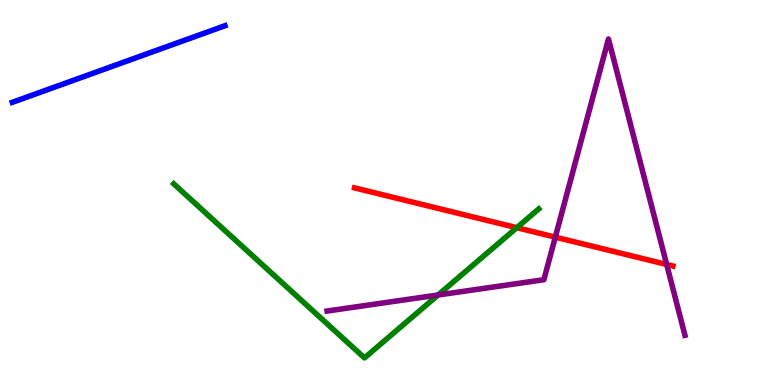[{'lines': ['blue', 'red'], 'intersections': []}, {'lines': ['green', 'red'], 'intersections': [{'x': 6.67, 'y': 4.09}]}, {'lines': ['purple', 'red'], 'intersections': [{'x': 7.17, 'y': 3.84}, {'x': 8.6, 'y': 3.13}]}, {'lines': ['blue', 'green'], 'intersections': []}, {'lines': ['blue', 'purple'], 'intersections': []}, {'lines': ['green', 'purple'], 'intersections': [{'x': 5.65, 'y': 2.34}]}]